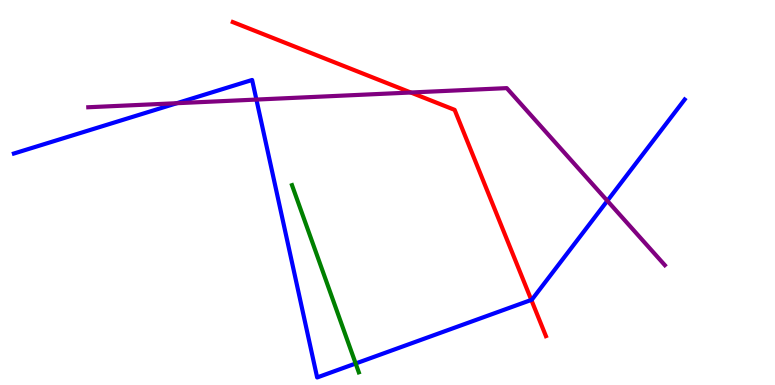[{'lines': ['blue', 'red'], 'intersections': [{'x': 6.86, 'y': 2.21}]}, {'lines': ['green', 'red'], 'intersections': []}, {'lines': ['purple', 'red'], 'intersections': [{'x': 5.3, 'y': 7.6}]}, {'lines': ['blue', 'green'], 'intersections': [{'x': 4.59, 'y': 0.558}]}, {'lines': ['blue', 'purple'], 'intersections': [{'x': 2.28, 'y': 7.32}, {'x': 3.31, 'y': 7.41}, {'x': 7.84, 'y': 4.78}]}, {'lines': ['green', 'purple'], 'intersections': []}]